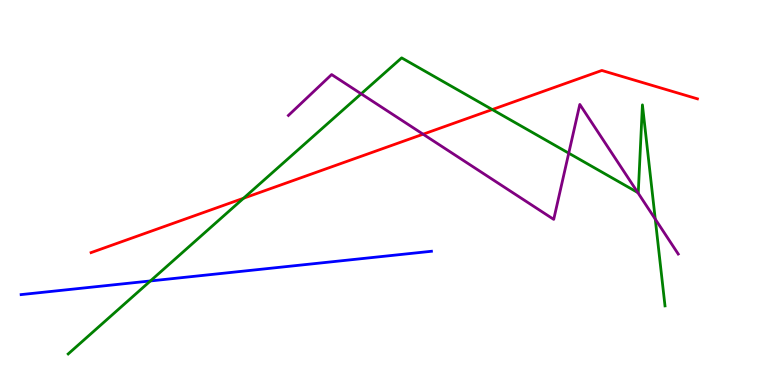[{'lines': ['blue', 'red'], 'intersections': []}, {'lines': ['green', 'red'], 'intersections': [{'x': 3.14, 'y': 4.85}, {'x': 6.35, 'y': 7.15}]}, {'lines': ['purple', 'red'], 'intersections': [{'x': 5.46, 'y': 6.51}]}, {'lines': ['blue', 'green'], 'intersections': [{'x': 1.94, 'y': 2.7}]}, {'lines': ['blue', 'purple'], 'intersections': []}, {'lines': ['green', 'purple'], 'intersections': [{'x': 4.66, 'y': 7.56}, {'x': 7.34, 'y': 6.02}, {'x': 8.23, 'y': 5.0}, {'x': 8.45, 'y': 4.31}]}]